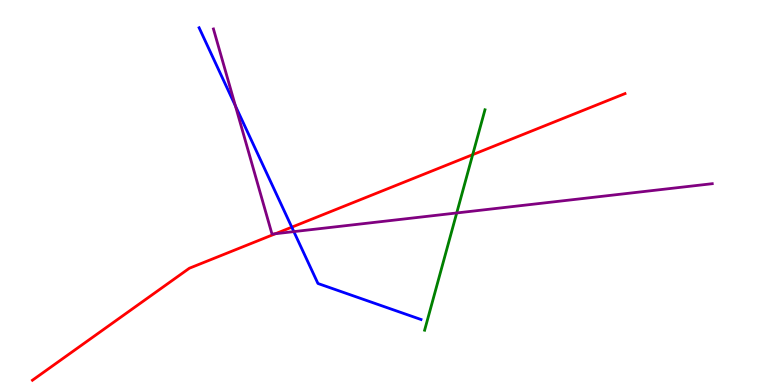[{'lines': ['blue', 'red'], 'intersections': [{'x': 3.76, 'y': 4.1}]}, {'lines': ['green', 'red'], 'intersections': [{'x': 6.1, 'y': 5.98}]}, {'lines': ['purple', 'red'], 'intersections': [{'x': 3.55, 'y': 3.93}]}, {'lines': ['blue', 'green'], 'intersections': []}, {'lines': ['blue', 'purple'], 'intersections': [{'x': 3.04, 'y': 7.25}, {'x': 3.79, 'y': 3.98}]}, {'lines': ['green', 'purple'], 'intersections': [{'x': 5.89, 'y': 4.47}]}]